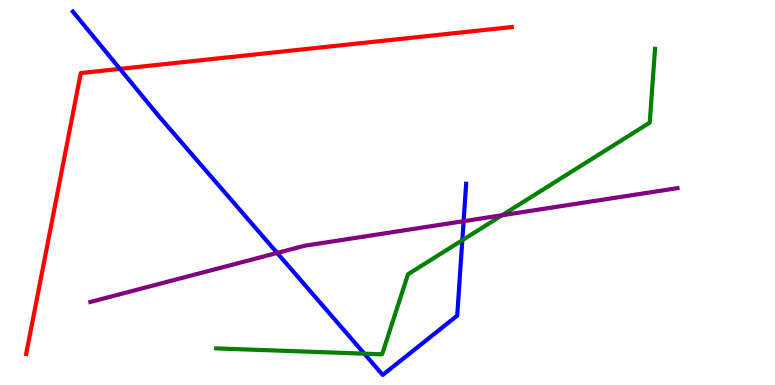[{'lines': ['blue', 'red'], 'intersections': [{'x': 1.55, 'y': 8.21}]}, {'lines': ['green', 'red'], 'intersections': []}, {'lines': ['purple', 'red'], 'intersections': []}, {'lines': ['blue', 'green'], 'intersections': [{'x': 4.7, 'y': 0.814}, {'x': 5.97, 'y': 3.76}]}, {'lines': ['blue', 'purple'], 'intersections': [{'x': 3.58, 'y': 3.43}, {'x': 5.98, 'y': 4.25}]}, {'lines': ['green', 'purple'], 'intersections': [{'x': 6.48, 'y': 4.41}]}]